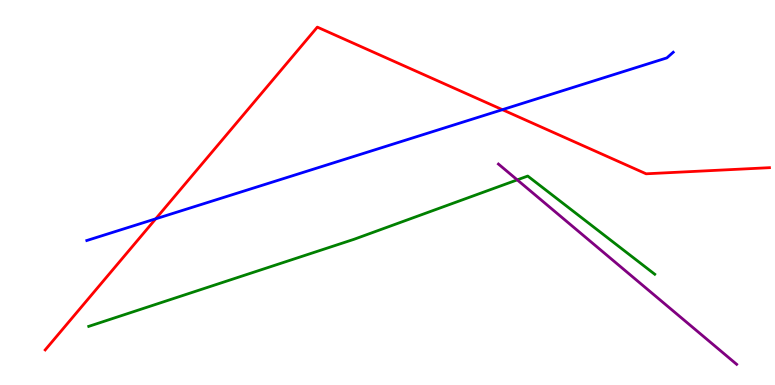[{'lines': ['blue', 'red'], 'intersections': [{'x': 2.01, 'y': 4.32}, {'x': 6.48, 'y': 7.15}]}, {'lines': ['green', 'red'], 'intersections': []}, {'lines': ['purple', 'red'], 'intersections': []}, {'lines': ['blue', 'green'], 'intersections': []}, {'lines': ['blue', 'purple'], 'intersections': []}, {'lines': ['green', 'purple'], 'intersections': [{'x': 6.67, 'y': 5.33}]}]